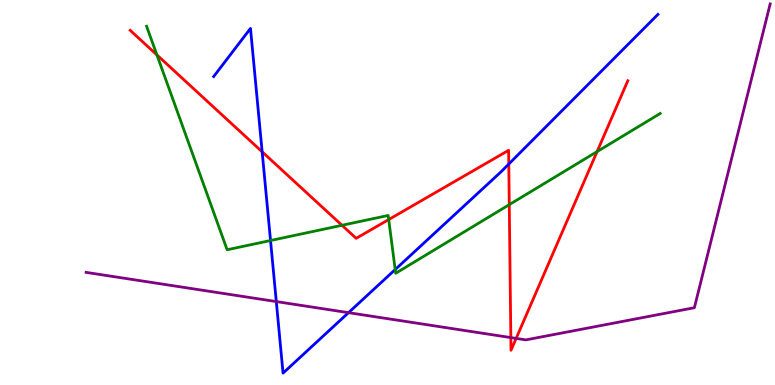[{'lines': ['blue', 'red'], 'intersections': [{'x': 3.38, 'y': 6.06}, {'x': 6.57, 'y': 5.74}]}, {'lines': ['green', 'red'], 'intersections': [{'x': 2.02, 'y': 8.57}, {'x': 4.41, 'y': 4.15}, {'x': 5.02, 'y': 4.3}, {'x': 6.57, 'y': 4.68}, {'x': 7.7, 'y': 6.06}]}, {'lines': ['purple', 'red'], 'intersections': [{'x': 6.59, 'y': 1.23}, {'x': 6.66, 'y': 1.21}]}, {'lines': ['blue', 'green'], 'intersections': [{'x': 3.49, 'y': 3.75}, {'x': 5.1, 'y': 3.0}]}, {'lines': ['blue', 'purple'], 'intersections': [{'x': 3.57, 'y': 2.17}, {'x': 4.5, 'y': 1.88}]}, {'lines': ['green', 'purple'], 'intersections': []}]